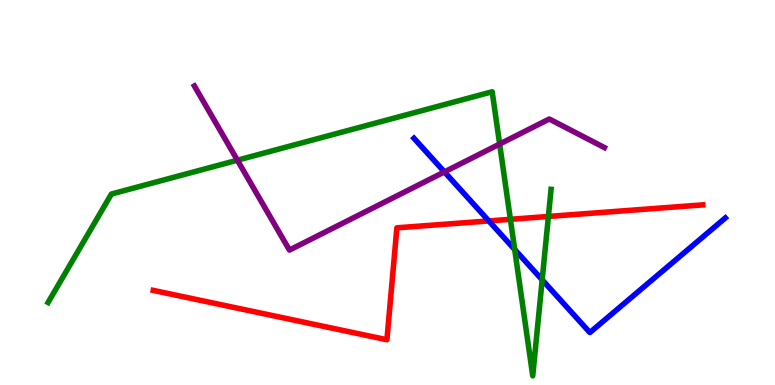[{'lines': ['blue', 'red'], 'intersections': [{'x': 6.31, 'y': 4.26}]}, {'lines': ['green', 'red'], 'intersections': [{'x': 6.59, 'y': 4.3}, {'x': 7.08, 'y': 4.38}]}, {'lines': ['purple', 'red'], 'intersections': []}, {'lines': ['blue', 'green'], 'intersections': [{'x': 6.64, 'y': 3.52}, {'x': 7.0, 'y': 2.73}]}, {'lines': ['blue', 'purple'], 'intersections': [{'x': 5.73, 'y': 5.53}]}, {'lines': ['green', 'purple'], 'intersections': [{'x': 3.06, 'y': 5.84}, {'x': 6.45, 'y': 6.26}]}]